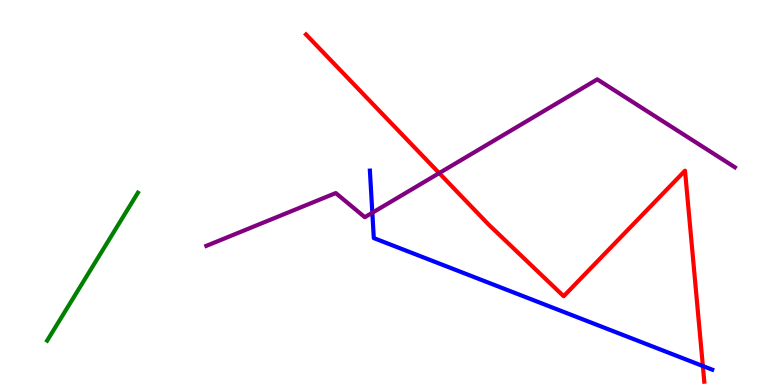[{'lines': ['blue', 'red'], 'intersections': [{'x': 9.07, 'y': 0.493}]}, {'lines': ['green', 'red'], 'intersections': []}, {'lines': ['purple', 'red'], 'intersections': [{'x': 5.67, 'y': 5.5}]}, {'lines': ['blue', 'green'], 'intersections': []}, {'lines': ['blue', 'purple'], 'intersections': [{'x': 4.8, 'y': 4.47}]}, {'lines': ['green', 'purple'], 'intersections': []}]